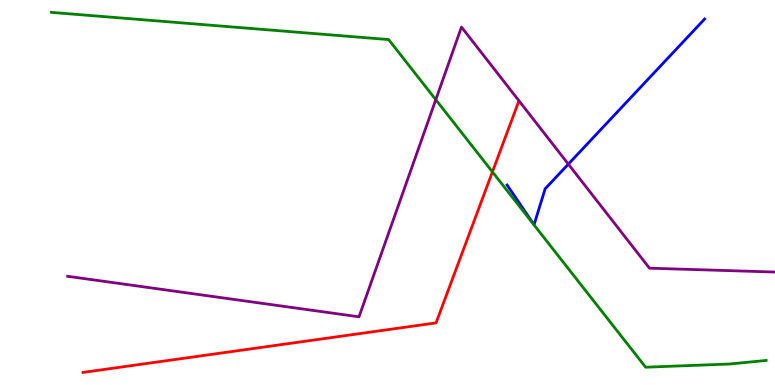[{'lines': ['blue', 'red'], 'intersections': []}, {'lines': ['green', 'red'], 'intersections': [{'x': 6.35, 'y': 5.54}]}, {'lines': ['purple', 'red'], 'intersections': []}, {'lines': ['blue', 'green'], 'intersections': []}, {'lines': ['blue', 'purple'], 'intersections': [{'x': 7.33, 'y': 5.74}]}, {'lines': ['green', 'purple'], 'intersections': [{'x': 5.62, 'y': 7.41}]}]